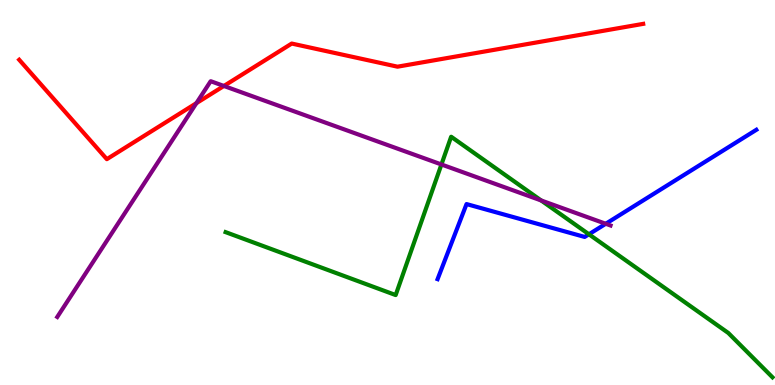[{'lines': ['blue', 'red'], 'intersections': []}, {'lines': ['green', 'red'], 'intersections': []}, {'lines': ['purple', 'red'], 'intersections': [{'x': 2.53, 'y': 7.32}, {'x': 2.89, 'y': 7.77}]}, {'lines': ['blue', 'green'], 'intersections': [{'x': 7.6, 'y': 3.91}]}, {'lines': ['blue', 'purple'], 'intersections': [{'x': 7.82, 'y': 4.19}]}, {'lines': ['green', 'purple'], 'intersections': [{'x': 5.7, 'y': 5.73}, {'x': 6.98, 'y': 4.79}]}]